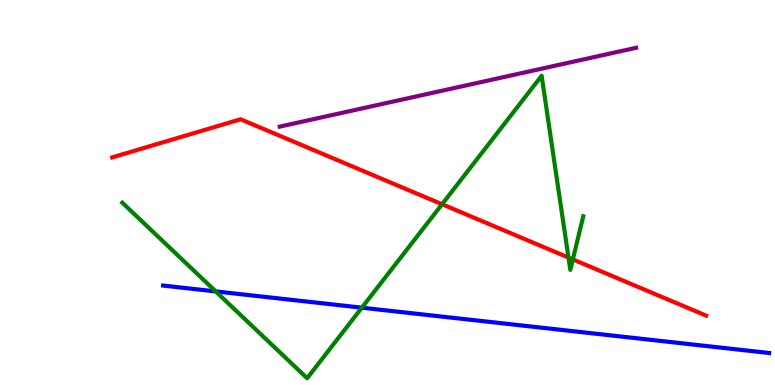[{'lines': ['blue', 'red'], 'intersections': []}, {'lines': ['green', 'red'], 'intersections': [{'x': 5.7, 'y': 4.69}, {'x': 7.34, 'y': 3.31}, {'x': 7.39, 'y': 3.26}]}, {'lines': ['purple', 'red'], 'intersections': []}, {'lines': ['blue', 'green'], 'intersections': [{'x': 2.78, 'y': 2.43}, {'x': 4.67, 'y': 2.01}]}, {'lines': ['blue', 'purple'], 'intersections': []}, {'lines': ['green', 'purple'], 'intersections': []}]